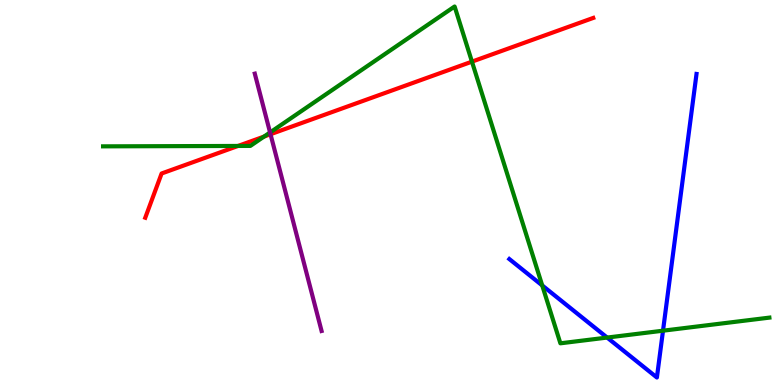[{'lines': ['blue', 'red'], 'intersections': []}, {'lines': ['green', 'red'], 'intersections': [{'x': 3.07, 'y': 6.21}, {'x': 3.41, 'y': 6.45}, {'x': 6.09, 'y': 8.4}]}, {'lines': ['purple', 'red'], 'intersections': [{'x': 3.49, 'y': 6.51}]}, {'lines': ['blue', 'green'], 'intersections': [{'x': 7.0, 'y': 2.59}, {'x': 7.83, 'y': 1.23}, {'x': 8.55, 'y': 1.41}]}, {'lines': ['blue', 'purple'], 'intersections': []}, {'lines': ['green', 'purple'], 'intersections': [{'x': 3.48, 'y': 6.56}]}]